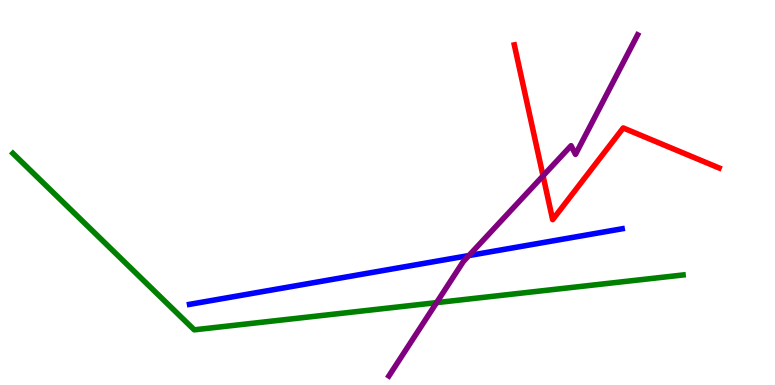[{'lines': ['blue', 'red'], 'intersections': []}, {'lines': ['green', 'red'], 'intersections': []}, {'lines': ['purple', 'red'], 'intersections': [{'x': 7.01, 'y': 5.43}]}, {'lines': ['blue', 'green'], 'intersections': []}, {'lines': ['blue', 'purple'], 'intersections': [{'x': 6.05, 'y': 3.36}]}, {'lines': ['green', 'purple'], 'intersections': [{'x': 5.63, 'y': 2.14}]}]